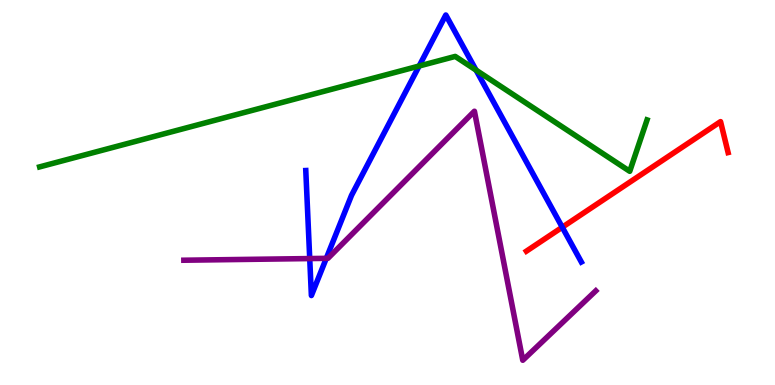[{'lines': ['blue', 'red'], 'intersections': [{'x': 7.26, 'y': 4.1}]}, {'lines': ['green', 'red'], 'intersections': []}, {'lines': ['purple', 'red'], 'intersections': []}, {'lines': ['blue', 'green'], 'intersections': [{'x': 5.41, 'y': 8.29}, {'x': 6.14, 'y': 8.18}]}, {'lines': ['blue', 'purple'], 'intersections': [{'x': 4.0, 'y': 3.28}, {'x': 4.21, 'y': 3.29}]}, {'lines': ['green', 'purple'], 'intersections': []}]